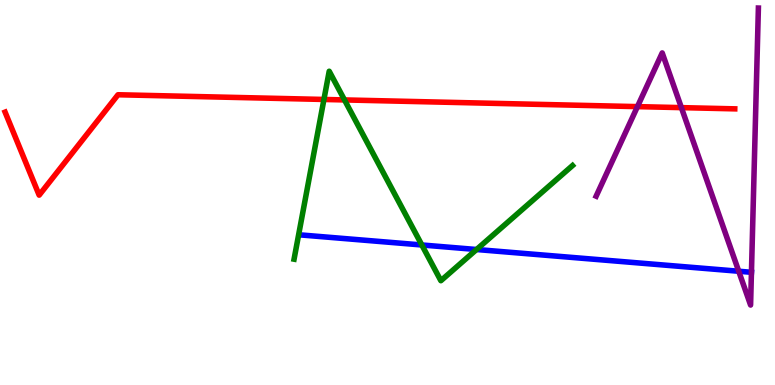[{'lines': ['blue', 'red'], 'intersections': []}, {'lines': ['green', 'red'], 'intersections': [{'x': 4.18, 'y': 7.42}, {'x': 4.45, 'y': 7.4}]}, {'lines': ['purple', 'red'], 'intersections': [{'x': 8.23, 'y': 7.23}, {'x': 8.79, 'y': 7.2}]}, {'lines': ['blue', 'green'], 'intersections': [{'x': 5.44, 'y': 3.64}, {'x': 6.15, 'y': 3.52}]}, {'lines': ['blue', 'purple'], 'intersections': [{'x': 9.53, 'y': 2.95}, {'x': 9.7, 'y': 2.93}]}, {'lines': ['green', 'purple'], 'intersections': []}]